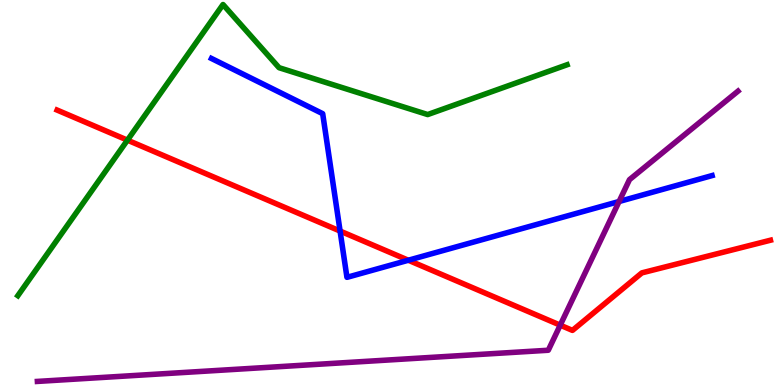[{'lines': ['blue', 'red'], 'intersections': [{'x': 4.39, 'y': 4.0}, {'x': 5.27, 'y': 3.24}]}, {'lines': ['green', 'red'], 'intersections': [{'x': 1.64, 'y': 6.36}]}, {'lines': ['purple', 'red'], 'intersections': [{'x': 7.23, 'y': 1.55}]}, {'lines': ['blue', 'green'], 'intersections': []}, {'lines': ['blue', 'purple'], 'intersections': [{'x': 7.99, 'y': 4.77}]}, {'lines': ['green', 'purple'], 'intersections': []}]